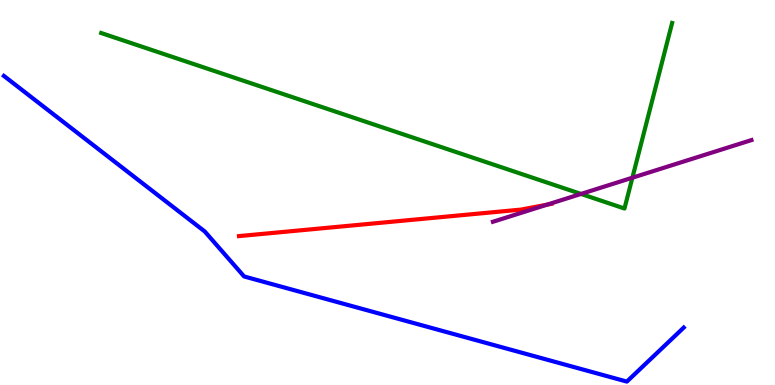[{'lines': ['blue', 'red'], 'intersections': []}, {'lines': ['green', 'red'], 'intersections': []}, {'lines': ['purple', 'red'], 'intersections': [{'x': 7.06, 'y': 4.69}]}, {'lines': ['blue', 'green'], 'intersections': []}, {'lines': ['blue', 'purple'], 'intersections': []}, {'lines': ['green', 'purple'], 'intersections': [{'x': 7.5, 'y': 4.96}, {'x': 8.16, 'y': 5.38}]}]